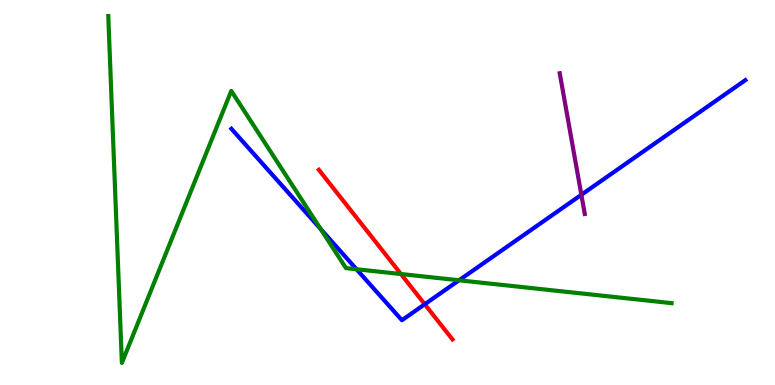[{'lines': ['blue', 'red'], 'intersections': [{'x': 5.48, 'y': 2.1}]}, {'lines': ['green', 'red'], 'intersections': [{'x': 5.17, 'y': 2.88}]}, {'lines': ['purple', 'red'], 'intersections': []}, {'lines': ['blue', 'green'], 'intersections': [{'x': 4.14, 'y': 4.05}, {'x': 4.6, 'y': 3.01}, {'x': 5.92, 'y': 2.72}]}, {'lines': ['blue', 'purple'], 'intersections': [{'x': 7.5, 'y': 4.94}]}, {'lines': ['green', 'purple'], 'intersections': []}]